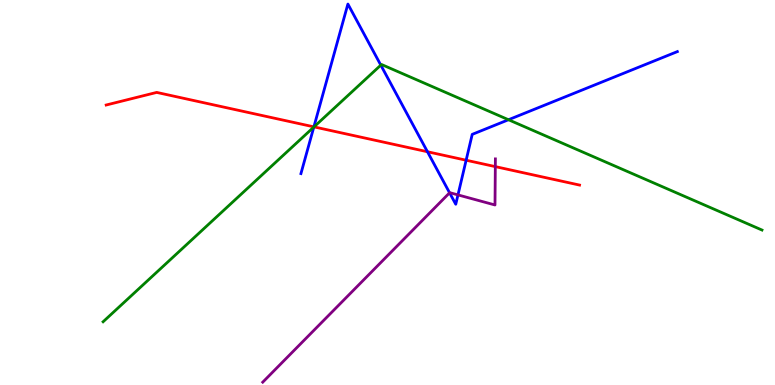[{'lines': ['blue', 'red'], 'intersections': [{'x': 4.05, 'y': 6.71}, {'x': 5.52, 'y': 6.06}, {'x': 6.01, 'y': 5.84}]}, {'lines': ['green', 'red'], 'intersections': [{'x': 4.05, 'y': 6.7}]}, {'lines': ['purple', 'red'], 'intersections': [{'x': 6.39, 'y': 5.67}]}, {'lines': ['blue', 'green'], 'intersections': [{'x': 4.05, 'y': 6.7}, {'x': 4.91, 'y': 8.31}, {'x': 6.56, 'y': 6.89}]}, {'lines': ['blue', 'purple'], 'intersections': [{'x': 5.8, 'y': 4.99}, {'x': 5.91, 'y': 4.94}]}, {'lines': ['green', 'purple'], 'intersections': []}]